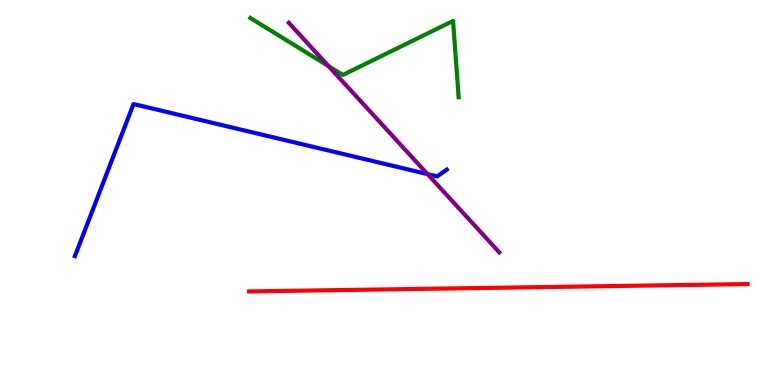[{'lines': ['blue', 'red'], 'intersections': []}, {'lines': ['green', 'red'], 'intersections': []}, {'lines': ['purple', 'red'], 'intersections': []}, {'lines': ['blue', 'green'], 'intersections': []}, {'lines': ['blue', 'purple'], 'intersections': [{'x': 5.52, 'y': 5.48}]}, {'lines': ['green', 'purple'], 'intersections': [{'x': 4.24, 'y': 8.28}]}]